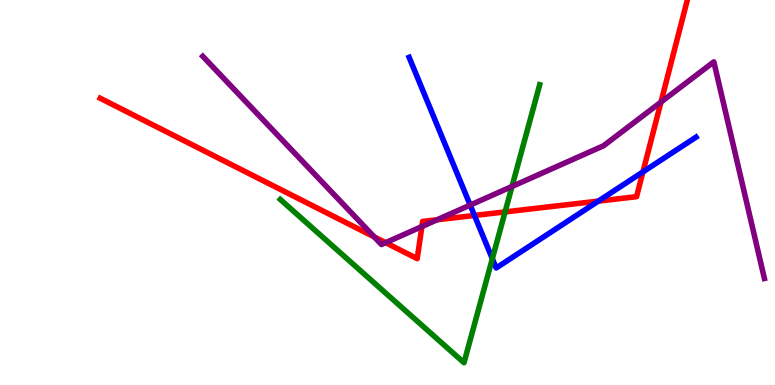[{'lines': ['blue', 'red'], 'intersections': [{'x': 6.12, 'y': 4.4}, {'x': 7.72, 'y': 4.78}, {'x': 8.3, 'y': 5.54}]}, {'lines': ['green', 'red'], 'intersections': [{'x': 6.52, 'y': 4.5}]}, {'lines': ['purple', 'red'], 'intersections': [{'x': 4.83, 'y': 3.85}, {'x': 4.98, 'y': 3.7}, {'x': 5.44, 'y': 4.12}, {'x': 5.64, 'y': 4.29}, {'x': 8.53, 'y': 7.35}]}, {'lines': ['blue', 'green'], 'intersections': [{'x': 6.35, 'y': 3.28}]}, {'lines': ['blue', 'purple'], 'intersections': [{'x': 6.07, 'y': 4.67}]}, {'lines': ['green', 'purple'], 'intersections': [{'x': 6.61, 'y': 5.16}]}]